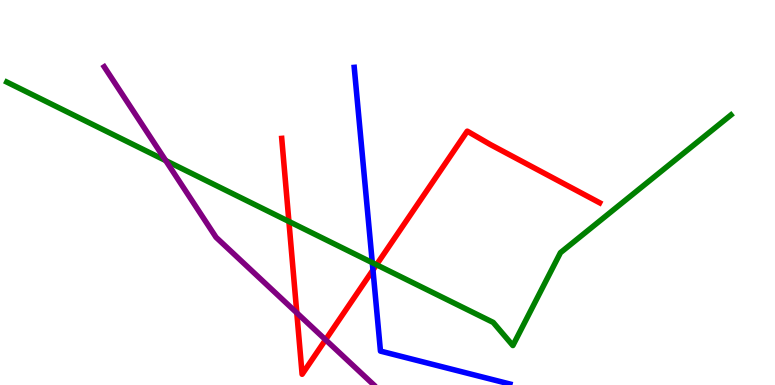[{'lines': ['blue', 'red'], 'intersections': [{'x': 4.81, 'y': 2.99}]}, {'lines': ['green', 'red'], 'intersections': [{'x': 3.73, 'y': 4.25}, {'x': 4.86, 'y': 3.12}]}, {'lines': ['purple', 'red'], 'intersections': [{'x': 3.83, 'y': 1.87}, {'x': 4.2, 'y': 1.18}]}, {'lines': ['blue', 'green'], 'intersections': [{'x': 4.8, 'y': 3.18}]}, {'lines': ['blue', 'purple'], 'intersections': []}, {'lines': ['green', 'purple'], 'intersections': [{'x': 2.14, 'y': 5.83}]}]